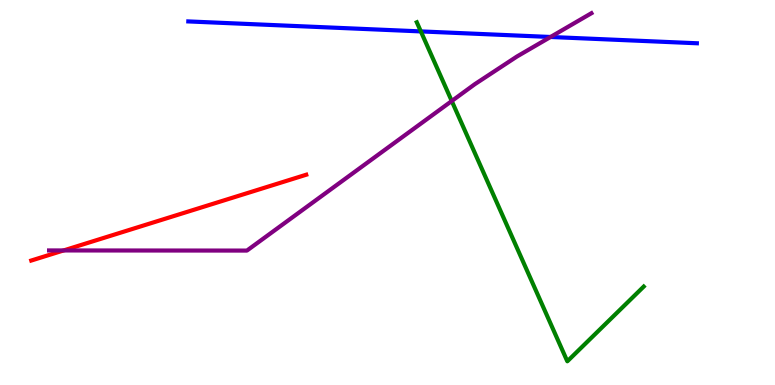[{'lines': ['blue', 'red'], 'intersections': []}, {'lines': ['green', 'red'], 'intersections': []}, {'lines': ['purple', 'red'], 'intersections': [{'x': 0.82, 'y': 3.49}]}, {'lines': ['blue', 'green'], 'intersections': [{'x': 5.43, 'y': 9.18}]}, {'lines': ['blue', 'purple'], 'intersections': [{'x': 7.1, 'y': 9.04}]}, {'lines': ['green', 'purple'], 'intersections': [{'x': 5.83, 'y': 7.38}]}]